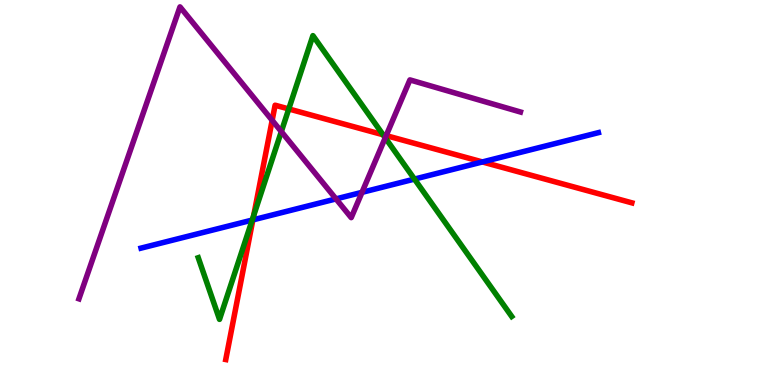[{'lines': ['blue', 'red'], 'intersections': [{'x': 3.26, 'y': 4.29}, {'x': 6.22, 'y': 5.79}]}, {'lines': ['green', 'red'], 'intersections': [{'x': 3.27, 'y': 4.4}, {'x': 3.73, 'y': 7.17}, {'x': 4.94, 'y': 6.5}]}, {'lines': ['purple', 'red'], 'intersections': [{'x': 3.51, 'y': 6.87}, {'x': 4.98, 'y': 6.48}]}, {'lines': ['blue', 'green'], 'intersections': [{'x': 3.25, 'y': 4.28}, {'x': 5.35, 'y': 5.35}]}, {'lines': ['blue', 'purple'], 'intersections': [{'x': 4.34, 'y': 4.83}, {'x': 4.67, 'y': 5.0}]}, {'lines': ['green', 'purple'], 'intersections': [{'x': 3.63, 'y': 6.58}, {'x': 4.97, 'y': 6.42}]}]